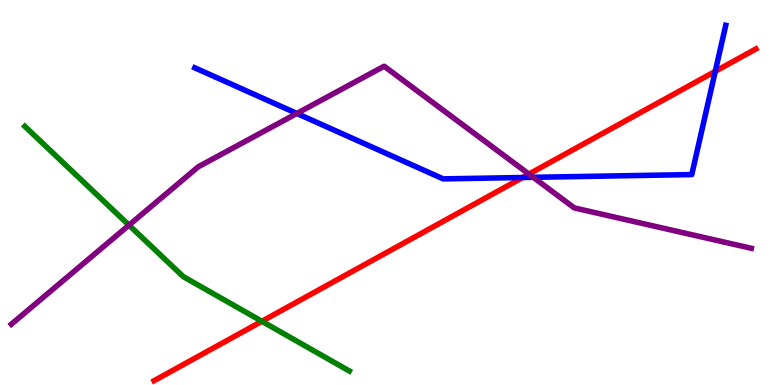[{'lines': ['blue', 'red'], 'intersections': [{'x': 6.74, 'y': 5.39}, {'x': 9.23, 'y': 8.15}]}, {'lines': ['green', 'red'], 'intersections': [{'x': 3.38, 'y': 1.65}]}, {'lines': ['purple', 'red'], 'intersections': [{'x': 6.82, 'y': 5.48}]}, {'lines': ['blue', 'green'], 'intersections': []}, {'lines': ['blue', 'purple'], 'intersections': [{'x': 3.83, 'y': 7.05}, {'x': 6.88, 'y': 5.39}]}, {'lines': ['green', 'purple'], 'intersections': [{'x': 1.66, 'y': 4.15}]}]